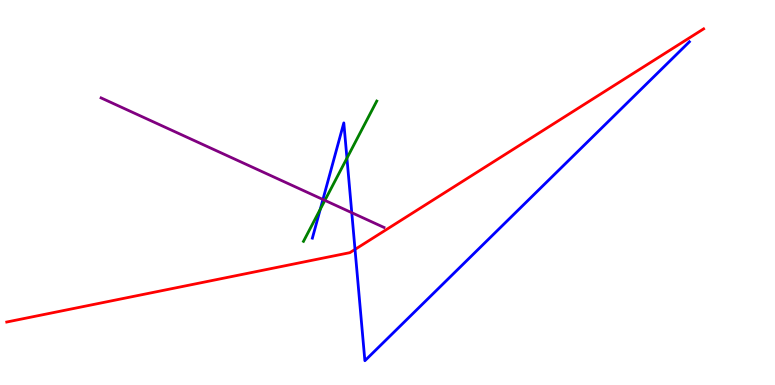[{'lines': ['blue', 'red'], 'intersections': [{'x': 4.58, 'y': 3.52}]}, {'lines': ['green', 'red'], 'intersections': []}, {'lines': ['purple', 'red'], 'intersections': []}, {'lines': ['blue', 'green'], 'intersections': [{'x': 4.13, 'y': 4.57}, {'x': 4.48, 'y': 5.89}]}, {'lines': ['blue', 'purple'], 'intersections': [{'x': 4.17, 'y': 4.82}, {'x': 4.54, 'y': 4.48}]}, {'lines': ['green', 'purple'], 'intersections': [{'x': 4.19, 'y': 4.8}]}]